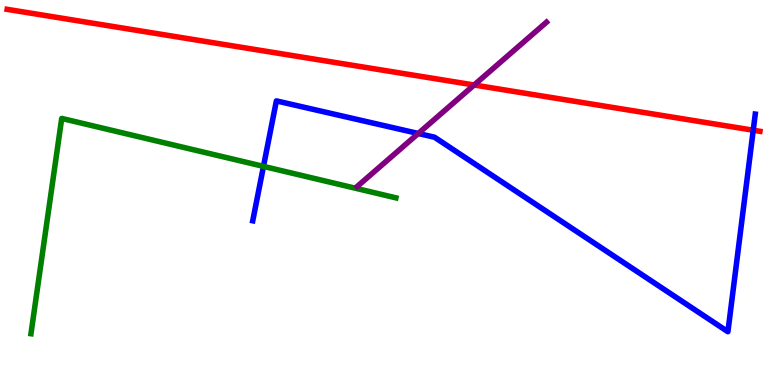[{'lines': ['blue', 'red'], 'intersections': [{'x': 9.72, 'y': 6.62}]}, {'lines': ['green', 'red'], 'intersections': []}, {'lines': ['purple', 'red'], 'intersections': [{'x': 6.12, 'y': 7.79}]}, {'lines': ['blue', 'green'], 'intersections': [{'x': 3.4, 'y': 5.68}]}, {'lines': ['blue', 'purple'], 'intersections': [{'x': 5.4, 'y': 6.53}]}, {'lines': ['green', 'purple'], 'intersections': []}]